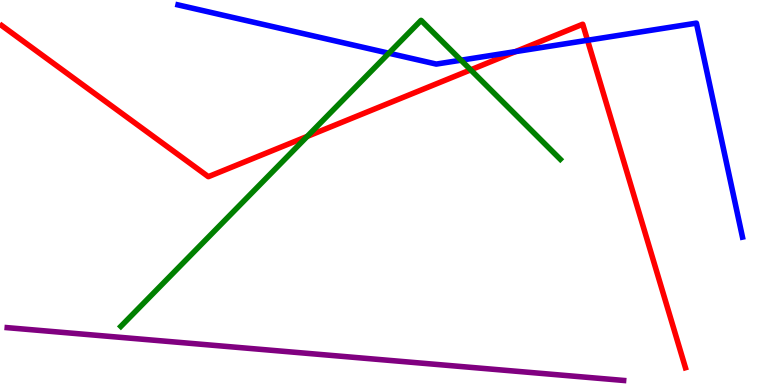[{'lines': ['blue', 'red'], 'intersections': [{'x': 6.65, 'y': 8.66}, {'x': 7.58, 'y': 8.95}]}, {'lines': ['green', 'red'], 'intersections': [{'x': 3.96, 'y': 6.46}, {'x': 6.07, 'y': 8.19}]}, {'lines': ['purple', 'red'], 'intersections': []}, {'lines': ['blue', 'green'], 'intersections': [{'x': 5.02, 'y': 8.62}, {'x': 5.95, 'y': 8.44}]}, {'lines': ['blue', 'purple'], 'intersections': []}, {'lines': ['green', 'purple'], 'intersections': []}]